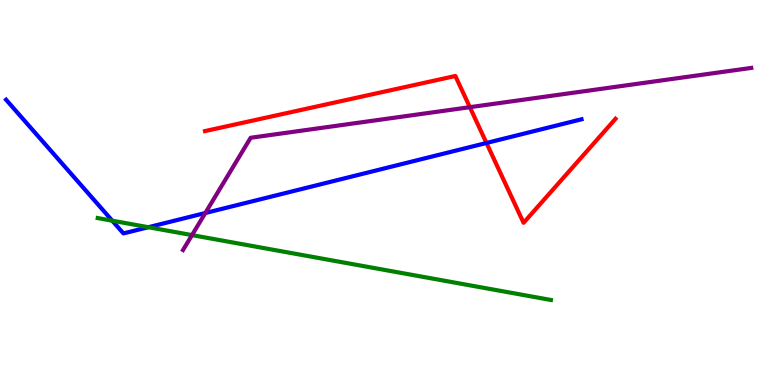[{'lines': ['blue', 'red'], 'intersections': [{'x': 6.28, 'y': 6.29}]}, {'lines': ['green', 'red'], 'intersections': []}, {'lines': ['purple', 'red'], 'intersections': [{'x': 6.06, 'y': 7.22}]}, {'lines': ['blue', 'green'], 'intersections': [{'x': 1.45, 'y': 4.27}, {'x': 1.91, 'y': 4.1}]}, {'lines': ['blue', 'purple'], 'intersections': [{'x': 2.65, 'y': 4.47}]}, {'lines': ['green', 'purple'], 'intersections': [{'x': 2.48, 'y': 3.89}]}]